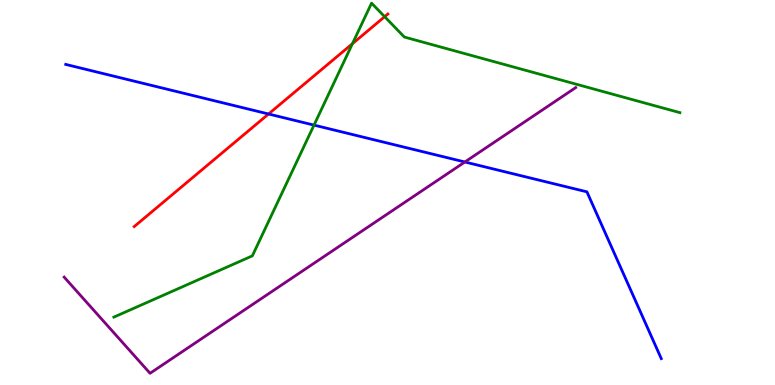[{'lines': ['blue', 'red'], 'intersections': [{'x': 3.47, 'y': 7.04}]}, {'lines': ['green', 'red'], 'intersections': [{'x': 4.55, 'y': 8.86}, {'x': 4.96, 'y': 9.57}]}, {'lines': ['purple', 'red'], 'intersections': []}, {'lines': ['blue', 'green'], 'intersections': [{'x': 4.05, 'y': 6.75}]}, {'lines': ['blue', 'purple'], 'intersections': [{'x': 6.0, 'y': 5.79}]}, {'lines': ['green', 'purple'], 'intersections': []}]